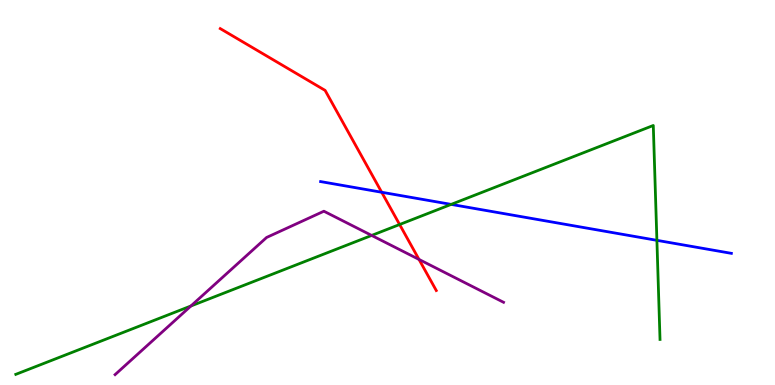[{'lines': ['blue', 'red'], 'intersections': [{'x': 4.93, 'y': 5.01}]}, {'lines': ['green', 'red'], 'intersections': [{'x': 5.16, 'y': 4.17}]}, {'lines': ['purple', 'red'], 'intersections': [{'x': 5.41, 'y': 3.26}]}, {'lines': ['blue', 'green'], 'intersections': [{'x': 5.82, 'y': 4.69}, {'x': 8.48, 'y': 3.76}]}, {'lines': ['blue', 'purple'], 'intersections': []}, {'lines': ['green', 'purple'], 'intersections': [{'x': 2.46, 'y': 2.05}, {'x': 4.8, 'y': 3.88}]}]